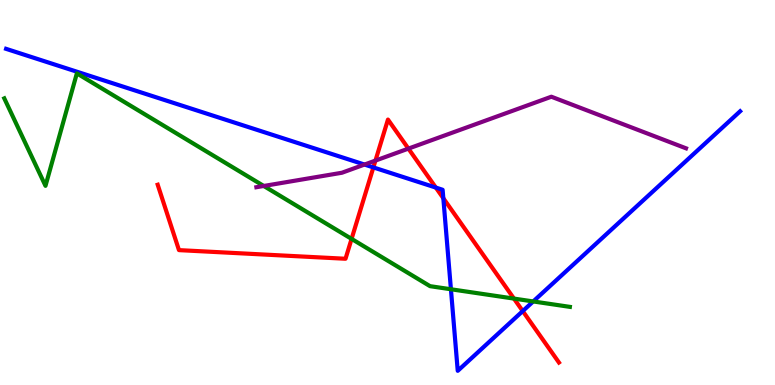[{'lines': ['blue', 'red'], 'intersections': [{'x': 4.82, 'y': 5.65}, {'x': 5.62, 'y': 5.13}, {'x': 5.72, 'y': 4.85}, {'x': 6.75, 'y': 1.92}]}, {'lines': ['green', 'red'], 'intersections': [{'x': 4.54, 'y': 3.8}, {'x': 6.63, 'y': 2.24}]}, {'lines': ['purple', 'red'], 'intersections': [{'x': 4.84, 'y': 5.83}, {'x': 5.27, 'y': 6.14}]}, {'lines': ['blue', 'green'], 'intersections': [{'x': 5.82, 'y': 2.49}, {'x': 6.88, 'y': 2.17}]}, {'lines': ['blue', 'purple'], 'intersections': [{'x': 4.7, 'y': 5.73}]}, {'lines': ['green', 'purple'], 'intersections': [{'x': 3.4, 'y': 5.17}]}]